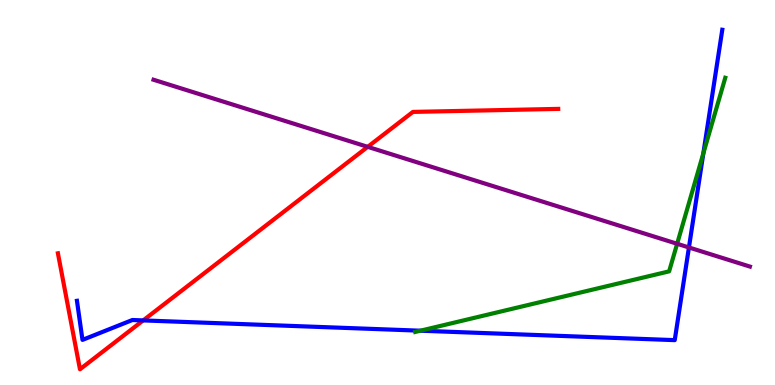[{'lines': ['blue', 'red'], 'intersections': [{'x': 1.85, 'y': 1.68}]}, {'lines': ['green', 'red'], 'intersections': []}, {'lines': ['purple', 'red'], 'intersections': [{'x': 4.74, 'y': 6.19}]}, {'lines': ['blue', 'green'], 'intersections': [{'x': 5.42, 'y': 1.41}, {'x': 9.08, 'y': 6.02}]}, {'lines': ['blue', 'purple'], 'intersections': [{'x': 8.89, 'y': 3.57}]}, {'lines': ['green', 'purple'], 'intersections': [{'x': 8.74, 'y': 3.67}]}]